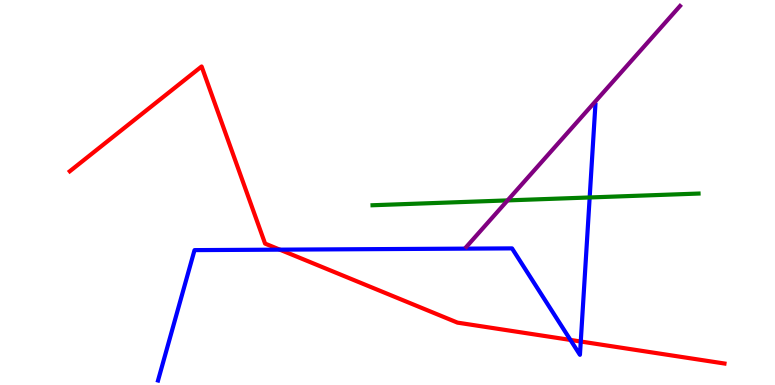[{'lines': ['blue', 'red'], 'intersections': [{'x': 3.61, 'y': 3.52}, {'x': 7.36, 'y': 1.17}, {'x': 7.49, 'y': 1.13}]}, {'lines': ['green', 'red'], 'intersections': []}, {'lines': ['purple', 'red'], 'intersections': []}, {'lines': ['blue', 'green'], 'intersections': [{'x': 7.61, 'y': 4.87}]}, {'lines': ['blue', 'purple'], 'intersections': []}, {'lines': ['green', 'purple'], 'intersections': [{'x': 6.55, 'y': 4.79}]}]